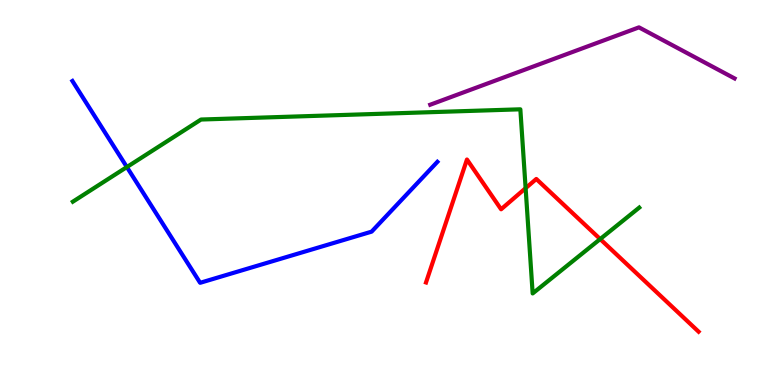[{'lines': ['blue', 'red'], 'intersections': []}, {'lines': ['green', 'red'], 'intersections': [{'x': 6.78, 'y': 5.11}, {'x': 7.74, 'y': 3.79}]}, {'lines': ['purple', 'red'], 'intersections': []}, {'lines': ['blue', 'green'], 'intersections': [{'x': 1.64, 'y': 5.66}]}, {'lines': ['blue', 'purple'], 'intersections': []}, {'lines': ['green', 'purple'], 'intersections': []}]